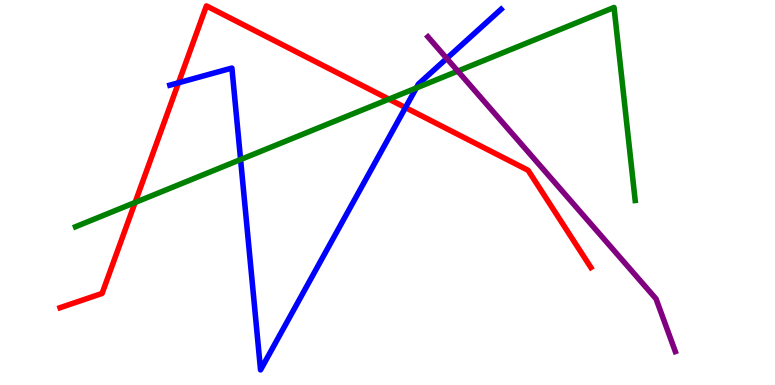[{'lines': ['blue', 'red'], 'intersections': [{'x': 2.3, 'y': 7.85}, {'x': 5.23, 'y': 7.21}]}, {'lines': ['green', 'red'], 'intersections': [{'x': 1.74, 'y': 4.74}, {'x': 5.02, 'y': 7.42}]}, {'lines': ['purple', 'red'], 'intersections': []}, {'lines': ['blue', 'green'], 'intersections': [{'x': 3.1, 'y': 5.86}, {'x': 5.37, 'y': 7.71}]}, {'lines': ['blue', 'purple'], 'intersections': [{'x': 5.76, 'y': 8.48}]}, {'lines': ['green', 'purple'], 'intersections': [{'x': 5.91, 'y': 8.15}]}]